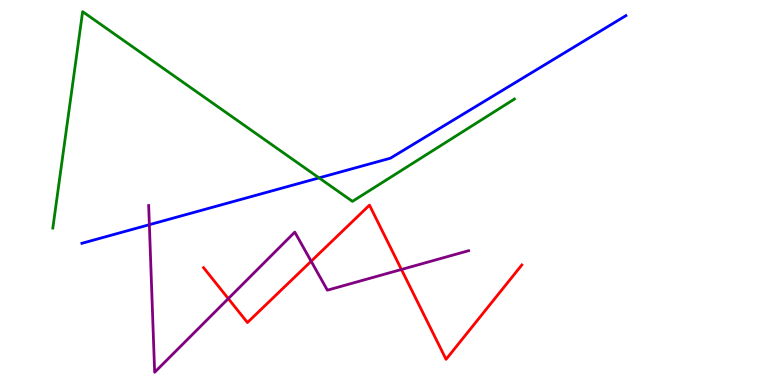[{'lines': ['blue', 'red'], 'intersections': []}, {'lines': ['green', 'red'], 'intersections': []}, {'lines': ['purple', 'red'], 'intersections': [{'x': 2.95, 'y': 2.24}, {'x': 4.01, 'y': 3.21}, {'x': 5.18, 'y': 3.0}]}, {'lines': ['blue', 'green'], 'intersections': [{'x': 4.12, 'y': 5.38}]}, {'lines': ['blue', 'purple'], 'intersections': [{'x': 1.93, 'y': 4.16}]}, {'lines': ['green', 'purple'], 'intersections': []}]